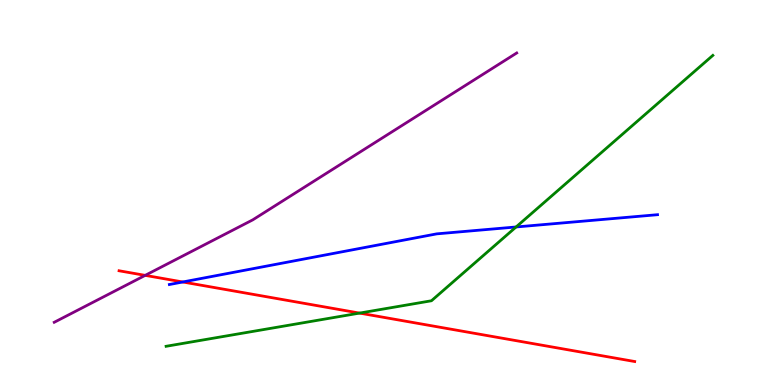[{'lines': ['blue', 'red'], 'intersections': [{'x': 2.36, 'y': 2.68}]}, {'lines': ['green', 'red'], 'intersections': [{'x': 4.64, 'y': 1.87}]}, {'lines': ['purple', 'red'], 'intersections': [{'x': 1.87, 'y': 2.85}]}, {'lines': ['blue', 'green'], 'intersections': [{'x': 6.66, 'y': 4.1}]}, {'lines': ['blue', 'purple'], 'intersections': []}, {'lines': ['green', 'purple'], 'intersections': []}]